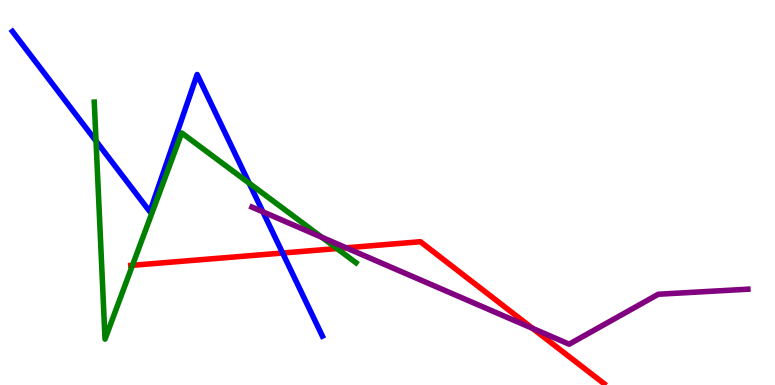[{'lines': ['blue', 'red'], 'intersections': [{'x': 3.65, 'y': 3.43}]}, {'lines': ['green', 'red'], 'intersections': [{'x': 1.71, 'y': 3.11}, {'x': 4.35, 'y': 3.54}]}, {'lines': ['purple', 'red'], 'intersections': [{'x': 4.47, 'y': 3.56}, {'x': 6.87, 'y': 1.47}]}, {'lines': ['blue', 'green'], 'intersections': [{'x': 1.24, 'y': 6.34}, {'x': 3.22, 'y': 5.24}]}, {'lines': ['blue', 'purple'], 'intersections': [{'x': 3.39, 'y': 4.5}]}, {'lines': ['green', 'purple'], 'intersections': [{'x': 4.15, 'y': 3.84}]}]